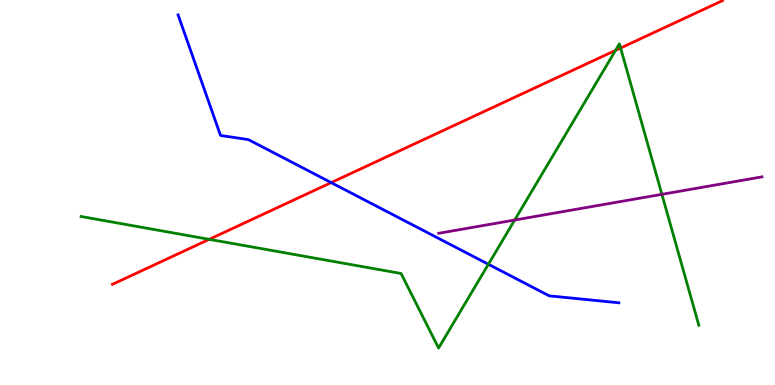[{'lines': ['blue', 'red'], 'intersections': [{'x': 4.27, 'y': 5.26}]}, {'lines': ['green', 'red'], 'intersections': [{'x': 2.7, 'y': 3.78}, {'x': 7.94, 'y': 8.69}, {'x': 8.01, 'y': 8.75}]}, {'lines': ['purple', 'red'], 'intersections': []}, {'lines': ['blue', 'green'], 'intersections': [{'x': 6.3, 'y': 3.14}]}, {'lines': ['blue', 'purple'], 'intersections': []}, {'lines': ['green', 'purple'], 'intersections': [{'x': 6.64, 'y': 4.28}, {'x': 8.54, 'y': 4.95}]}]